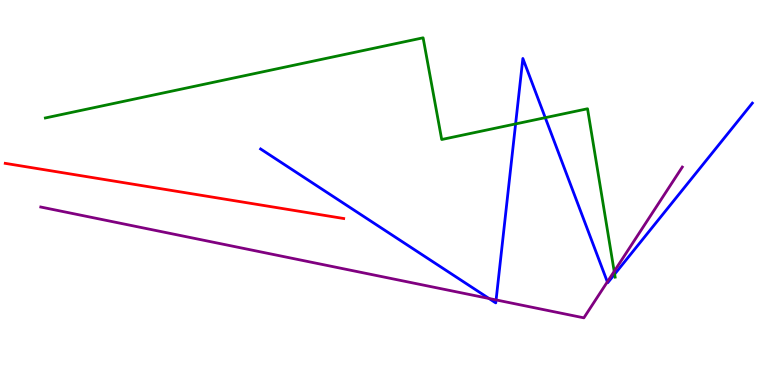[{'lines': ['blue', 'red'], 'intersections': []}, {'lines': ['green', 'red'], 'intersections': []}, {'lines': ['purple', 'red'], 'intersections': []}, {'lines': ['blue', 'green'], 'intersections': [{'x': 6.65, 'y': 6.78}, {'x': 7.04, 'y': 6.94}, {'x': 7.93, 'y': 2.88}]}, {'lines': ['blue', 'purple'], 'intersections': [{'x': 6.31, 'y': 2.25}, {'x': 6.4, 'y': 2.21}, {'x': 7.84, 'y': 2.68}]}, {'lines': ['green', 'purple'], 'intersections': [{'x': 7.93, 'y': 2.95}]}]